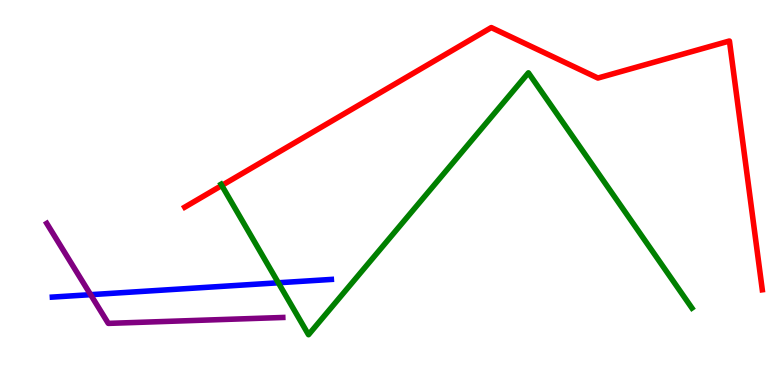[{'lines': ['blue', 'red'], 'intersections': []}, {'lines': ['green', 'red'], 'intersections': [{'x': 2.86, 'y': 5.18}]}, {'lines': ['purple', 'red'], 'intersections': []}, {'lines': ['blue', 'green'], 'intersections': [{'x': 3.59, 'y': 2.65}]}, {'lines': ['blue', 'purple'], 'intersections': [{'x': 1.17, 'y': 2.35}]}, {'lines': ['green', 'purple'], 'intersections': []}]